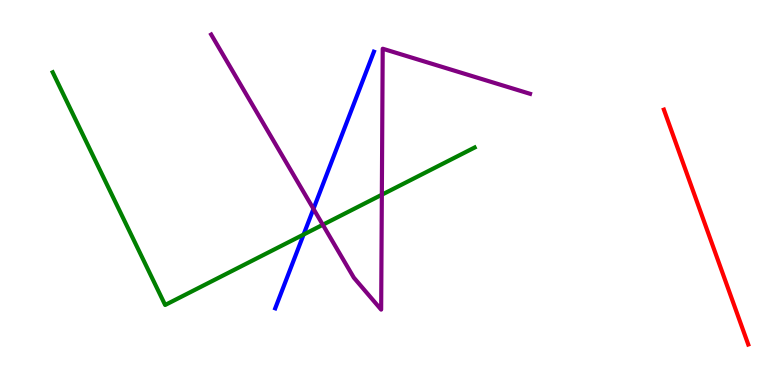[{'lines': ['blue', 'red'], 'intersections': []}, {'lines': ['green', 'red'], 'intersections': []}, {'lines': ['purple', 'red'], 'intersections': []}, {'lines': ['blue', 'green'], 'intersections': [{'x': 3.92, 'y': 3.91}]}, {'lines': ['blue', 'purple'], 'intersections': [{'x': 4.04, 'y': 4.57}]}, {'lines': ['green', 'purple'], 'intersections': [{'x': 4.17, 'y': 4.16}, {'x': 4.93, 'y': 4.94}]}]